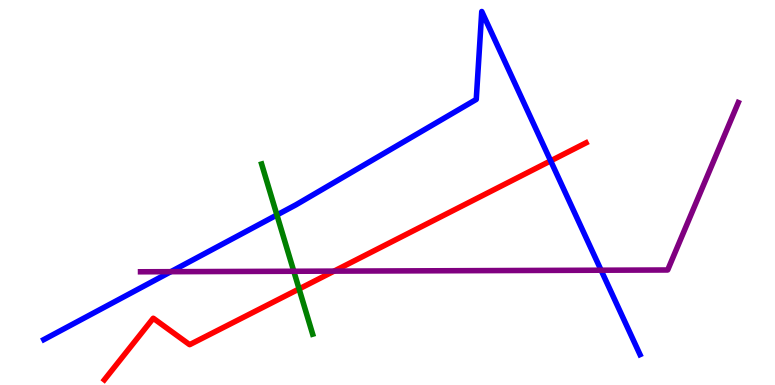[{'lines': ['blue', 'red'], 'intersections': [{'x': 7.11, 'y': 5.82}]}, {'lines': ['green', 'red'], 'intersections': [{'x': 3.86, 'y': 2.5}]}, {'lines': ['purple', 'red'], 'intersections': [{'x': 4.31, 'y': 2.96}]}, {'lines': ['blue', 'green'], 'intersections': [{'x': 3.57, 'y': 4.42}]}, {'lines': ['blue', 'purple'], 'intersections': [{'x': 2.2, 'y': 2.94}, {'x': 7.76, 'y': 2.98}]}, {'lines': ['green', 'purple'], 'intersections': [{'x': 3.79, 'y': 2.95}]}]